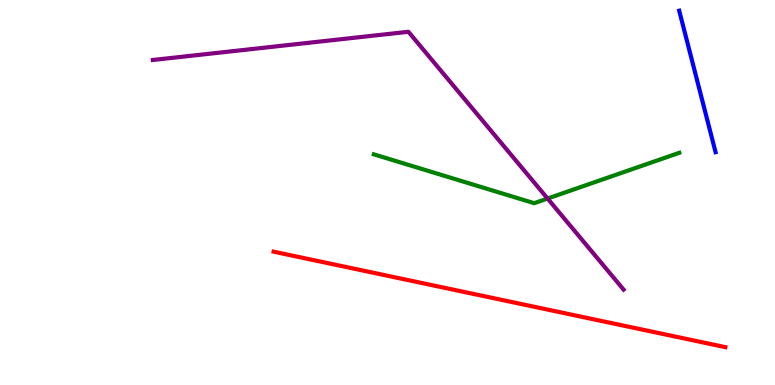[{'lines': ['blue', 'red'], 'intersections': []}, {'lines': ['green', 'red'], 'intersections': []}, {'lines': ['purple', 'red'], 'intersections': []}, {'lines': ['blue', 'green'], 'intersections': []}, {'lines': ['blue', 'purple'], 'intersections': []}, {'lines': ['green', 'purple'], 'intersections': [{'x': 7.07, 'y': 4.84}]}]